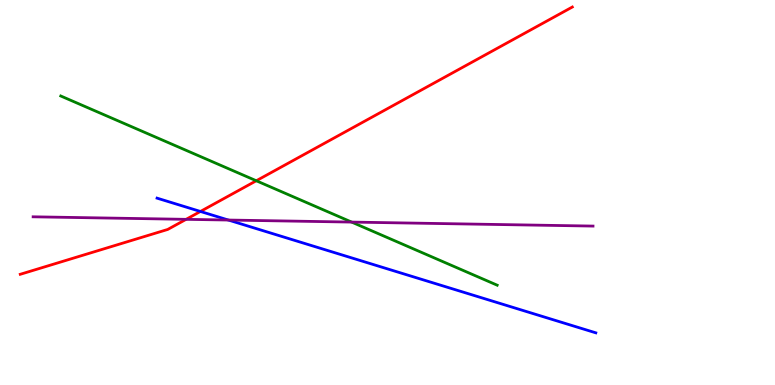[{'lines': ['blue', 'red'], 'intersections': [{'x': 2.59, 'y': 4.51}]}, {'lines': ['green', 'red'], 'intersections': [{'x': 3.31, 'y': 5.31}]}, {'lines': ['purple', 'red'], 'intersections': [{'x': 2.4, 'y': 4.3}]}, {'lines': ['blue', 'green'], 'intersections': []}, {'lines': ['blue', 'purple'], 'intersections': [{'x': 2.95, 'y': 4.28}]}, {'lines': ['green', 'purple'], 'intersections': [{'x': 4.54, 'y': 4.23}]}]